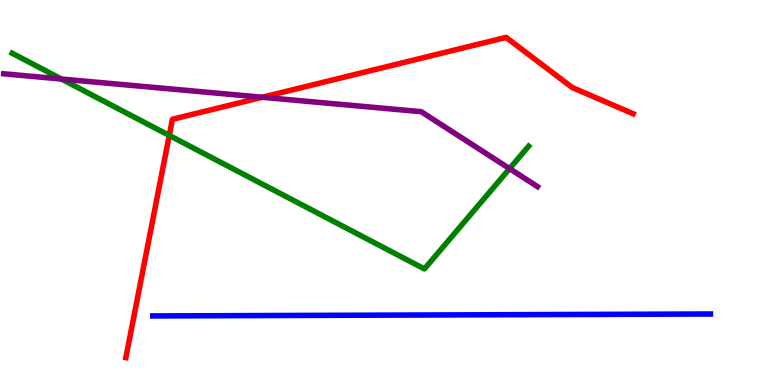[{'lines': ['blue', 'red'], 'intersections': []}, {'lines': ['green', 'red'], 'intersections': [{'x': 2.18, 'y': 6.48}]}, {'lines': ['purple', 'red'], 'intersections': [{'x': 3.38, 'y': 7.47}]}, {'lines': ['blue', 'green'], 'intersections': []}, {'lines': ['blue', 'purple'], 'intersections': []}, {'lines': ['green', 'purple'], 'intersections': [{'x': 0.793, 'y': 7.95}, {'x': 6.58, 'y': 5.62}]}]